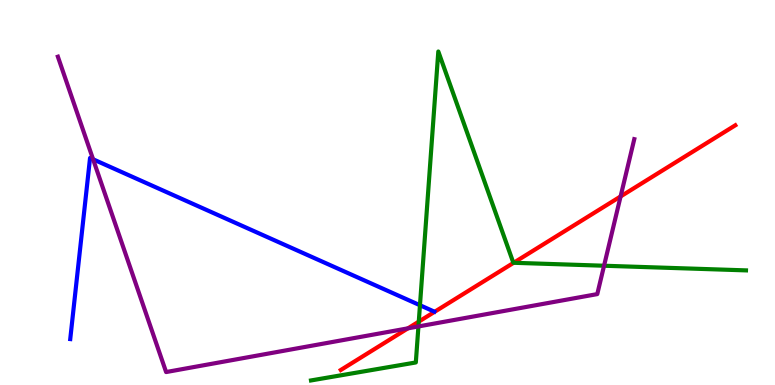[{'lines': ['blue', 'red'], 'intersections': []}, {'lines': ['green', 'red'], 'intersections': [{'x': 5.4, 'y': 1.65}, {'x': 6.63, 'y': 3.17}]}, {'lines': ['purple', 'red'], 'intersections': [{'x': 5.26, 'y': 1.47}, {'x': 8.01, 'y': 4.9}]}, {'lines': ['blue', 'green'], 'intersections': [{'x': 5.42, 'y': 2.07}]}, {'lines': ['blue', 'purple'], 'intersections': [{'x': 1.2, 'y': 5.86}]}, {'lines': ['green', 'purple'], 'intersections': [{'x': 5.4, 'y': 1.52}, {'x': 7.79, 'y': 3.1}]}]